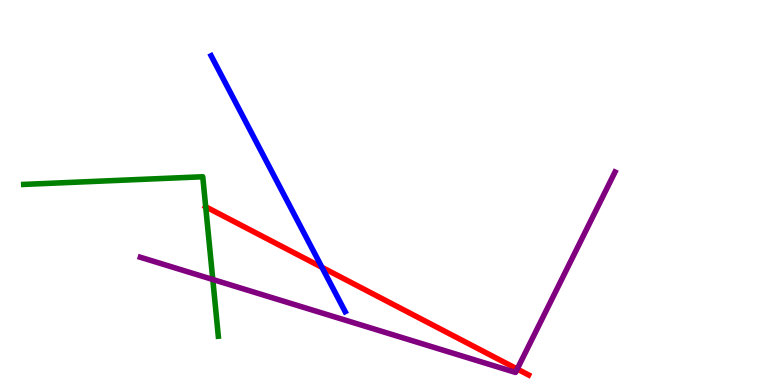[{'lines': ['blue', 'red'], 'intersections': [{'x': 4.15, 'y': 3.06}]}, {'lines': ['green', 'red'], 'intersections': [{'x': 2.65, 'y': 4.63}]}, {'lines': ['purple', 'red'], 'intersections': [{'x': 6.67, 'y': 0.415}]}, {'lines': ['blue', 'green'], 'intersections': []}, {'lines': ['blue', 'purple'], 'intersections': []}, {'lines': ['green', 'purple'], 'intersections': [{'x': 2.75, 'y': 2.74}]}]